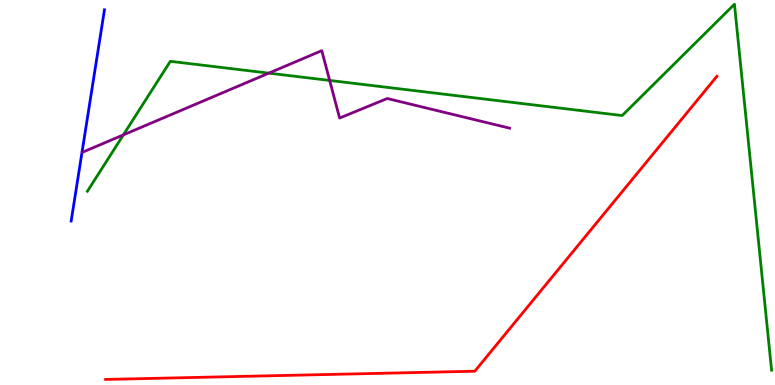[{'lines': ['blue', 'red'], 'intersections': []}, {'lines': ['green', 'red'], 'intersections': []}, {'lines': ['purple', 'red'], 'intersections': []}, {'lines': ['blue', 'green'], 'intersections': []}, {'lines': ['blue', 'purple'], 'intersections': []}, {'lines': ['green', 'purple'], 'intersections': [{'x': 1.59, 'y': 6.5}, {'x': 3.47, 'y': 8.1}, {'x': 4.25, 'y': 7.91}]}]